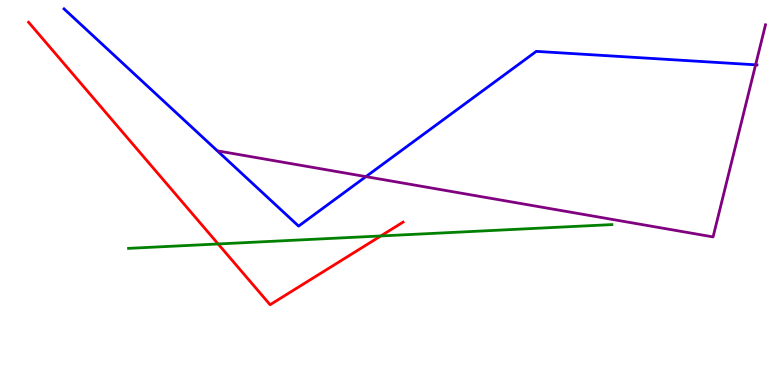[{'lines': ['blue', 'red'], 'intersections': []}, {'lines': ['green', 'red'], 'intersections': [{'x': 2.81, 'y': 3.66}, {'x': 4.91, 'y': 3.87}]}, {'lines': ['purple', 'red'], 'intersections': []}, {'lines': ['blue', 'green'], 'intersections': []}, {'lines': ['blue', 'purple'], 'intersections': [{'x': 4.72, 'y': 5.41}, {'x': 9.75, 'y': 8.32}]}, {'lines': ['green', 'purple'], 'intersections': []}]